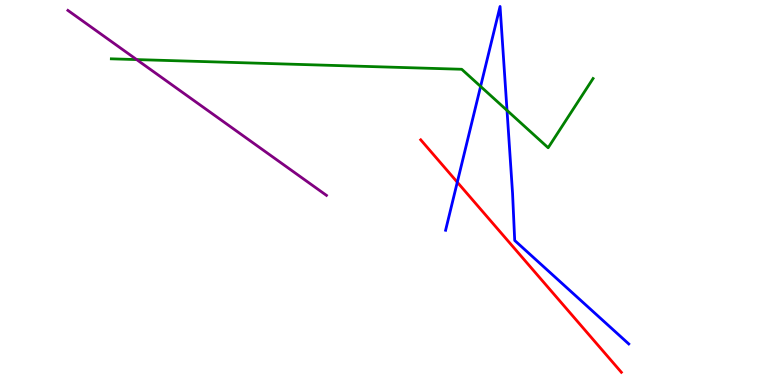[{'lines': ['blue', 'red'], 'intersections': [{'x': 5.9, 'y': 5.27}]}, {'lines': ['green', 'red'], 'intersections': []}, {'lines': ['purple', 'red'], 'intersections': []}, {'lines': ['blue', 'green'], 'intersections': [{'x': 6.2, 'y': 7.76}, {'x': 6.54, 'y': 7.13}]}, {'lines': ['blue', 'purple'], 'intersections': []}, {'lines': ['green', 'purple'], 'intersections': [{'x': 1.76, 'y': 8.45}]}]